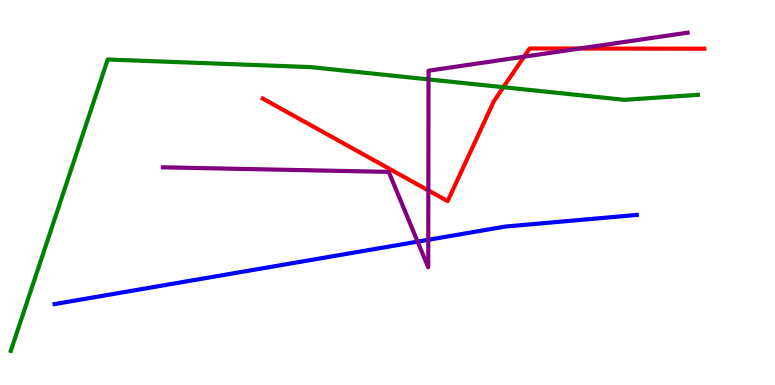[{'lines': ['blue', 'red'], 'intersections': []}, {'lines': ['green', 'red'], 'intersections': [{'x': 6.5, 'y': 7.73}]}, {'lines': ['purple', 'red'], 'intersections': [{'x': 5.53, 'y': 5.05}, {'x': 6.76, 'y': 8.53}, {'x': 7.48, 'y': 8.74}]}, {'lines': ['blue', 'green'], 'intersections': []}, {'lines': ['blue', 'purple'], 'intersections': [{'x': 5.39, 'y': 3.72}, {'x': 5.53, 'y': 3.77}]}, {'lines': ['green', 'purple'], 'intersections': [{'x': 5.53, 'y': 7.94}]}]